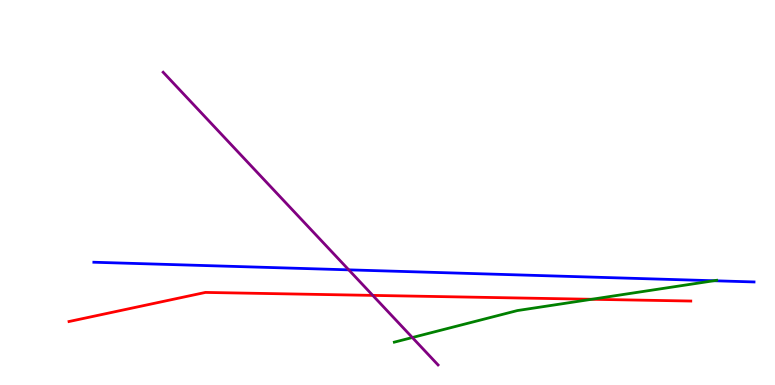[{'lines': ['blue', 'red'], 'intersections': []}, {'lines': ['green', 'red'], 'intersections': [{'x': 7.63, 'y': 2.23}]}, {'lines': ['purple', 'red'], 'intersections': [{'x': 4.81, 'y': 2.33}]}, {'lines': ['blue', 'green'], 'intersections': [{'x': 9.21, 'y': 2.71}]}, {'lines': ['blue', 'purple'], 'intersections': [{'x': 4.5, 'y': 2.99}]}, {'lines': ['green', 'purple'], 'intersections': [{'x': 5.32, 'y': 1.23}]}]